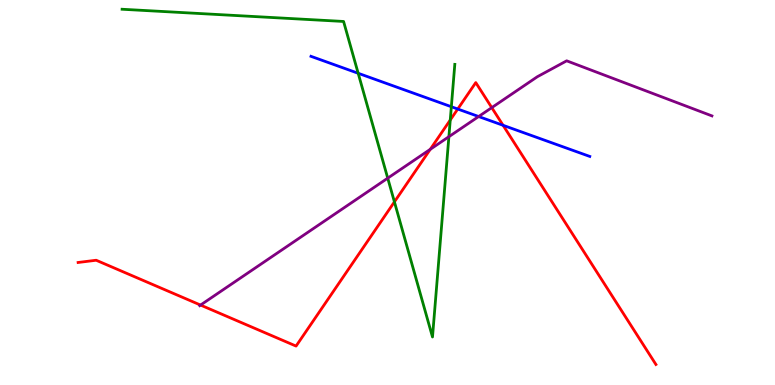[{'lines': ['blue', 'red'], 'intersections': [{'x': 5.91, 'y': 7.17}, {'x': 6.49, 'y': 6.75}]}, {'lines': ['green', 'red'], 'intersections': [{'x': 5.09, 'y': 4.76}, {'x': 5.81, 'y': 6.88}]}, {'lines': ['purple', 'red'], 'intersections': [{'x': 2.59, 'y': 2.08}, {'x': 5.55, 'y': 6.12}, {'x': 6.35, 'y': 7.2}]}, {'lines': ['blue', 'green'], 'intersections': [{'x': 4.62, 'y': 8.1}, {'x': 5.82, 'y': 7.23}]}, {'lines': ['blue', 'purple'], 'intersections': [{'x': 6.18, 'y': 6.97}]}, {'lines': ['green', 'purple'], 'intersections': [{'x': 5.0, 'y': 5.37}, {'x': 5.79, 'y': 6.45}]}]